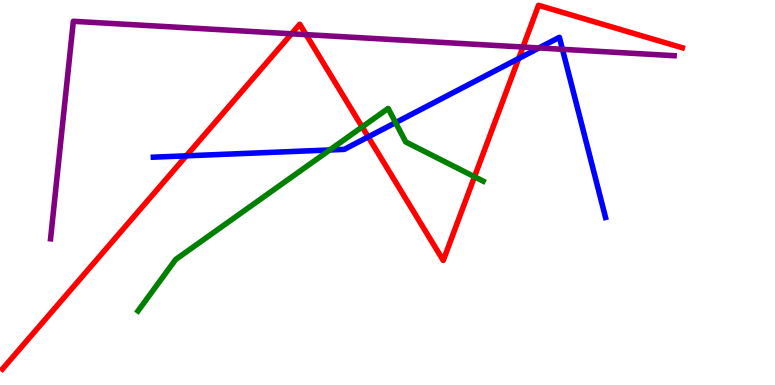[{'lines': ['blue', 'red'], 'intersections': [{'x': 2.4, 'y': 5.95}, {'x': 4.75, 'y': 6.44}, {'x': 6.69, 'y': 8.48}]}, {'lines': ['green', 'red'], 'intersections': [{'x': 4.67, 'y': 6.7}, {'x': 6.12, 'y': 5.41}]}, {'lines': ['purple', 'red'], 'intersections': [{'x': 3.76, 'y': 9.12}, {'x': 3.95, 'y': 9.1}, {'x': 6.75, 'y': 8.78}]}, {'lines': ['blue', 'green'], 'intersections': [{'x': 4.25, 'y': 6.1}, {'x': 5.1, 'y': 6.82}]}, {'lines': ['blue', 'purple'], 'intersections': [{'x': 6.95, 'y': 8.75}, {'x': 7.26, 'y': 8.72}]}, {'lines': ['green', 'purple'], 'intersections': []}]